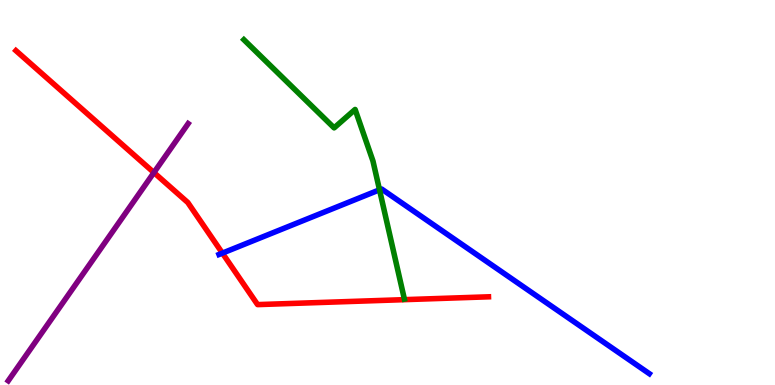[{'lines': ['blue', 'red'], 'intersections': [{'x': 2.87, 'y': 3.43}]}, {'lines': ['green', 'red'], 'intersections': []}, {'lines': ['purple', 'red'], 'intersections': [{'x': 1.99, 'y': 5.52}]}, {'lines': ['blue', 'green'], 'intersections': [{'x': 4.9, 'y': 5.07}]}, {'lines': ['blue', 'purple'], 'intersections': []}, {'lines': ['green', 'purple'], 'intersections': []}]